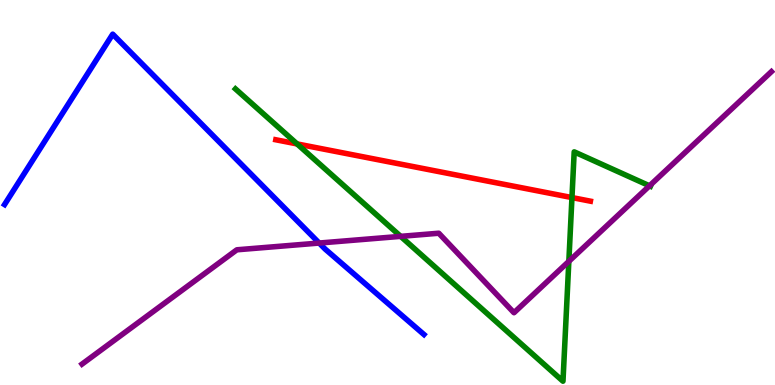[{'lines': ['blue', 'red'], 'intersections': []}, {'lines': ['green', 'red'], 'intersections': [{'x': 3.83, 'y': 6.26}, {'x': 7.38, 'y': 4.87}]}, {'lines': ['purple', 'red'], 'intersections': []}, {'lines': ['blue', 'green'], 'intersections': []}, {'lines': ['blue', 'purple'], 'intersections': [{'x': 4.12, 'y': 3.69}]}, {'lines': ['green', 'purple'], 'intersections': [{'x': 5.17, 'y': 3.86}, {'x': 7.34, 'y': 3.21}, {'x': 8.38, 'y': 5.17}]}]